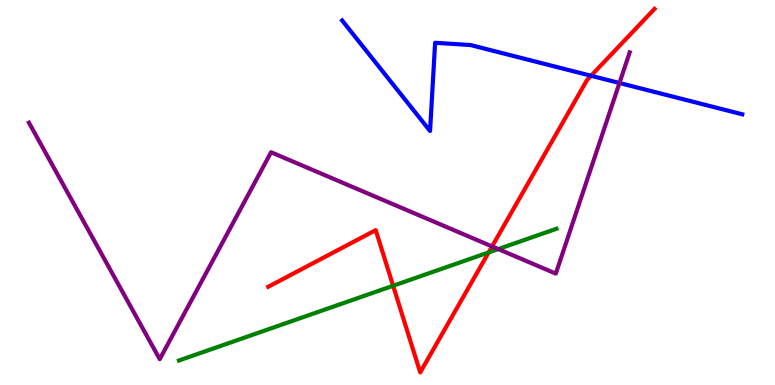[{'lines': ['blue', 'red'], 'intersections': [{'x': 7.63, 'y': 8.03}]}, {'lines': ['green', 'red'], 'intersections': [{'x': 5.07, 'y': 2.58}, {'x': 6.31, 'y': 3.44}]}, {'lines': ['purple', 'red'], 'intersections': [{'x': 6.35, 'y': 3.6}]}, {'lines': ['blue', 'green'], 'intersections': []}, {'lines': ['blue', 'purple'], 'intersections': [{'x': 7.99, 'y': 7.84}]}, {'lines': ['green', 'purple'], 'intersections': [{'x': 6.43, 'y': 3.53}]}]